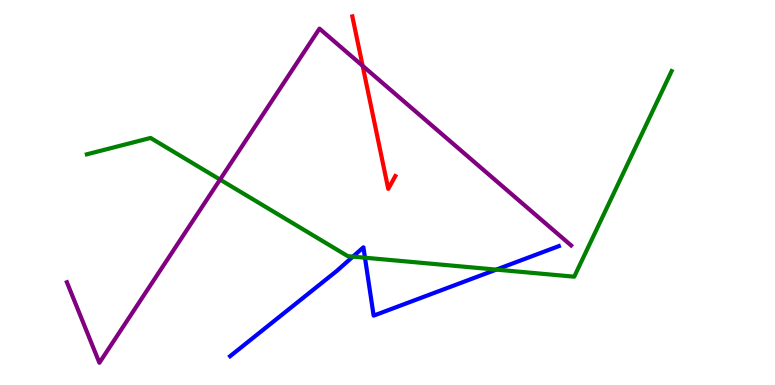[{'lines': ['blue', 'red'], 'intersections': []}, {'lines': ['green', 'red'], 'intersections': []}, {'lines': ['purple', 'red'], 'intersections': [{'x': 4.68, 'y': 8.29}]}, {'lines': ['blue', 'green'], 'intersections': [{'x': 4.55, 'y': 3.33}, {'x': 4.71, 'y': 3.31}, {'x': 6.4, 'y': 3.0}]}, {'lines': ['blue', 'purple'], 'intersections': []}, {'lines': ['green', 'purple'], 'intersections': [{'x': 2.84, 'y': 5.34}]}]